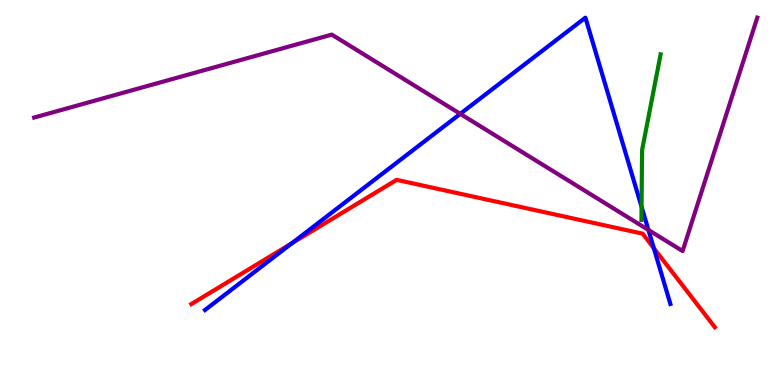[{'lines': ['blue', 'red'], 'intersections': [{'x': 3.77, 'y': 3.68}, {'x': 8.44, 'y': 3.55}]}, {'lines': ['green', 'red'], 'intersections': []}, {'lines': ['purple', 'red'], 'intersections': []}, {'lines': ['blue', 'green'], 'intersections': [{'x': 8.28, 'y': 4.63}]}, {'lines': ['blue', 'purple'], 'intersections': [{'x': 5.94, 'y': 7.04}, {'x': 8.37, 'y': 4.03}]}, {'lines': ['green', 'purple'], 'intersections': []}]